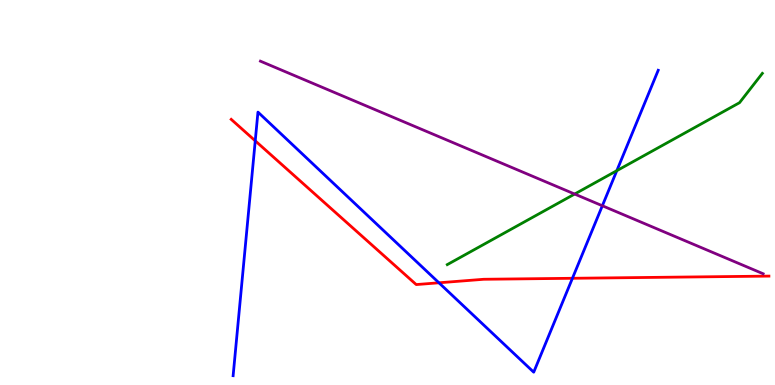[{'lines': ['blue', 'red'], 'intersections': [{'x': 3.29, 'y': 6.34}, {'x': 5.66, 'y': 2.65}, {'x': 7.39, 'y': 2.77}]}, {'lines': ['green', 'red'], 'intersections': []}, {'lines': ['purple', 'red'], 'intersections': []}, {'lines': ['blue', 'green'], 'intersections': [{'x': 7.96, 'y': 5.57}]}, {'lines': ['blue', 'purple'], 'intersections': [{'x': 7.77, 'y': 4.66}]}, {'lines': ['green', 'purple'], 'intersections': [{'x': 7.41, 'y': 4.96}]}]